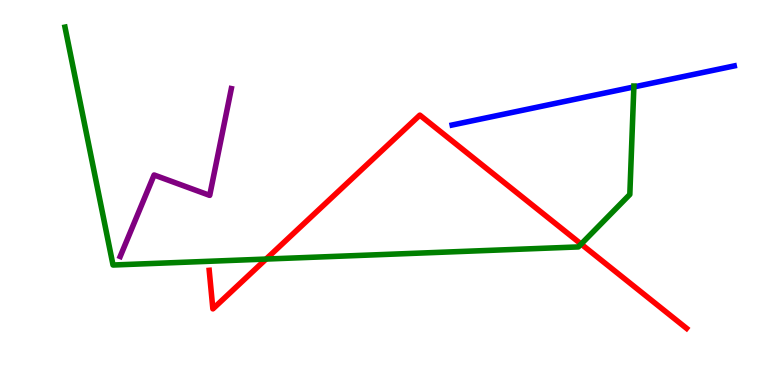[{'lines': ['blue', 'red'], 'intersections': []}, {'lines': ['green', 'red'], 'intersections': [{'x': 3.43, 'y': 3.27}, {'x': 7.5, 'y': 3.66}]}, {'lines': ['purple', 'red'], 'intersections': []}, {'lines': ['blue', 'green'], 'intersections': [{'x': 8.18, 'y': 7.74}]}, {'lines': ['blue', 'purple'], 'intersections': []}, {'lines': ['green', 'purple'], 'intersections': []}]